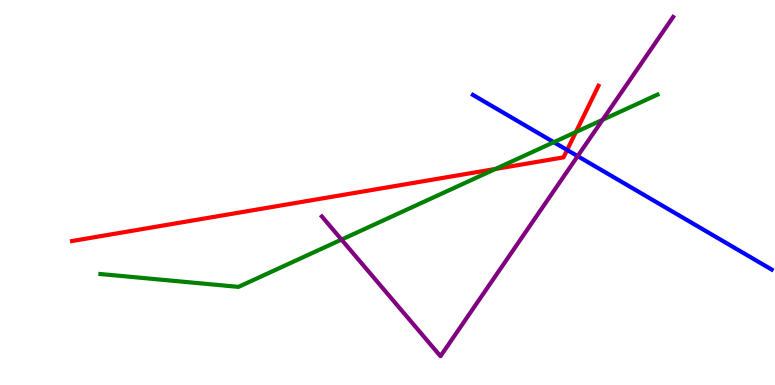[{'lines': ['blue', 'red'], 'intersections': [{'x': 7.32, 'y': 6.1}]}, {'lines': ['green', 'red'], 'intersections': [{'x': 6.39, 'y': 5.61}, {'x': 7.43, 'y': 6.57}]}, {'lines': ['purple', 'red'], 'intersections': []}, {'lines': ['blue', 'green'], 'intersections': [{'x': 7.15, 'y': 6.31}]}, {'lines': ['blue', 'purple'], 'intersections': [{'x': 7.45, 'y': 5.94}]}, {'lines': ['green', 'purple'], 'intersections': [{'x': 4.41, 'y': 3.78}, {'x': 7.78, 'y': 6.89}]}]